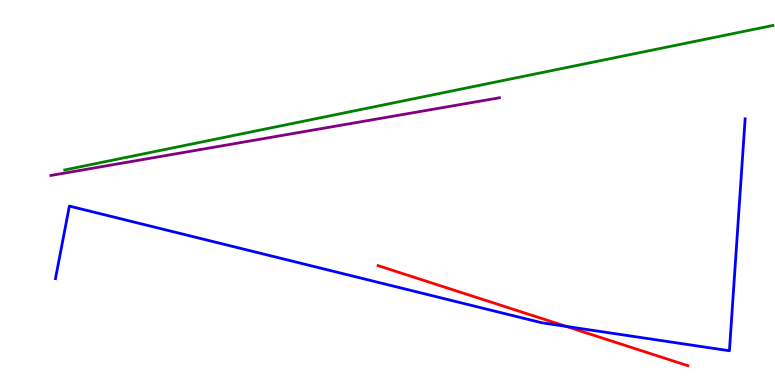[{'lines': ['blue', 'red'], 'intersections': [{'x': 7.31, 'y': 1.52}]}, {'lines': ['green', 'red'], 'intersections': []}, {'lines': ['purple', 'red'], 'intersections': []}, {'lines': ['blue', 'green'], 'intersections': []}, {'lines': ['blue', 'purple'], 'intersections': []}, {'lines': ['green', 'purple'], 'intersections': []}]